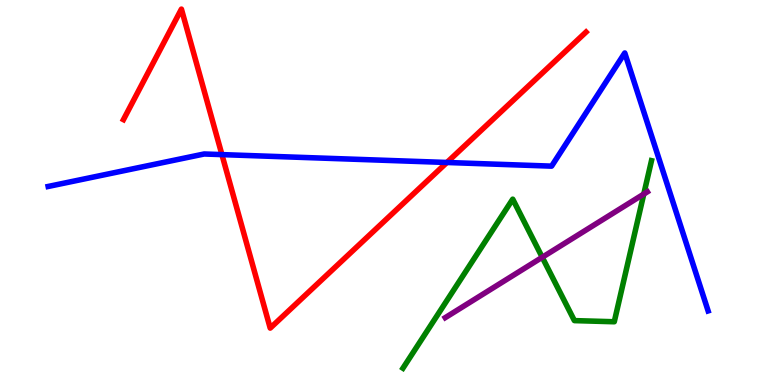[{'lines': ['blue', 'red'], 'intersections': [{'x': 2.86, 'y': 5.98}, {'x': 5.77, 'y': 5.78}]}, {'lines': ['green', 'red'], 'intersections': []}, {'lines': ['purple', 'red'], 'intersections': []}, {'lines': ['blue', 'green'], 'intersections': []}, {'lines': ['blue', 'purple'], 'intersections': []}, {'lines': ['green', 'purple'], 'intersections': [{'x': 7.0, 'y': 3.32}, {'x': 8.31, 'y': 4.96}]}]